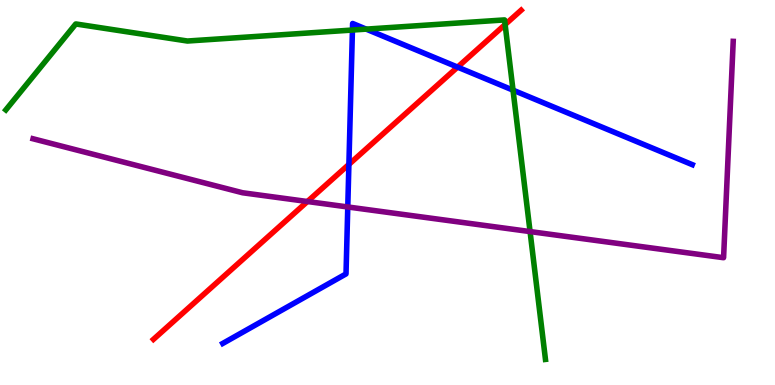[{'lines': ['blue', 'red'], 'intersections': [{'x': 4.5, 'y': 5.73}, {'x': 5.9, 'y': 8.26}]}, {'lines': ['green', 'red'], 'intersections': [{'x': 6.52, 'y': 9.36}]}, {'lines': ['purple', 'red'], 'intersections': [{'x': 3.97, 'y': 4.77}]}, {'lines': ['blue', 'green'], 'intersections': [{'x': 4.55, 'y': 9.22}, {'x': 4.72, 'y': 9.24}, {'x': 6.62, 'y': 7.66}]}, {'lines': ['blue', 'purple'], 'intersections': [{'x': 4.49, 'y': 4.62}]}, {'lines': ['green', 'purple'], 'intersections': [{'x': 6.84, 'y': 3.99}]}]